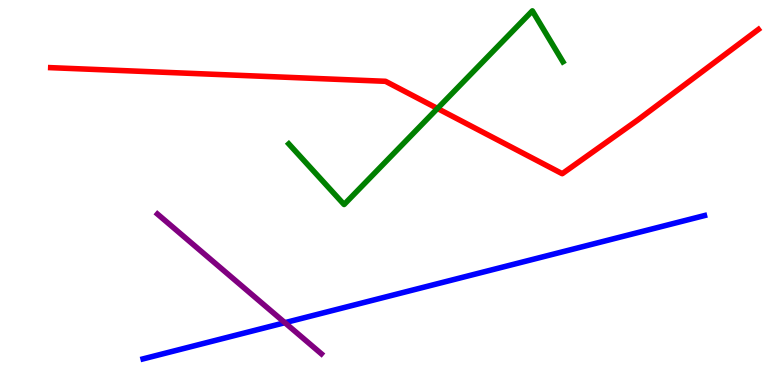[{'lines': ['blue', 'red'], 'intersections': []}, {'lines': ['green', 'red'], 'intersections': [{'x': 5.64, 'y': 7.18}]}, {'lines': ['purple', 'red'], 'intersections': []}, {'lines': ['blue', 'green'], 'intersections': []}, {'lines': ['blue', 'purple'], 'intersections': [{'x': 3.68, 'y': 1.62}]}, {'lines': ['green', 'purple'], 'intersections': []}]